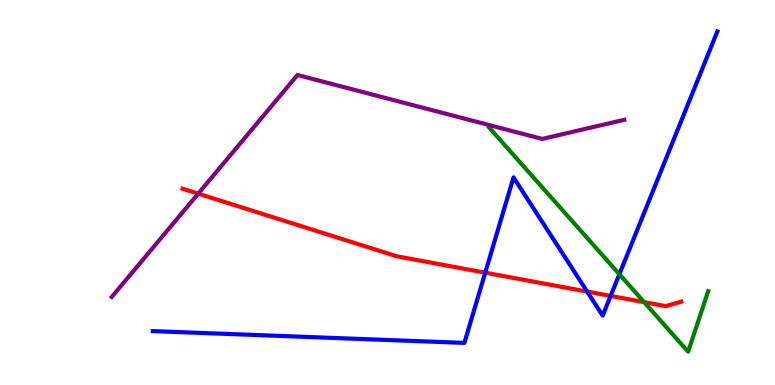[{'lines': ['blue', 'red'], 'intersections': [{'x': 6.26, 'y': 2.92}, {'x': 7.58, 'y': 2.43}, {'x': 7.88, 'y': 2.31}]}, {'lines': ['green', 'red'], 'intersections': [{'x': 8.31, 'y': 2.15}]}, {'lines': ['purple', 'red'], 'intersections': [{'x': 2.56, 'y': 4.97}]}, {'lines': ['blue', 'green'], 'intersections': [{'x': 7.99, 'y': 2.88}]}, {'lines': ['blue', 'purple'], 'intersections': []}, {'lines': ['green', 'purple'], 'intersections': []}]